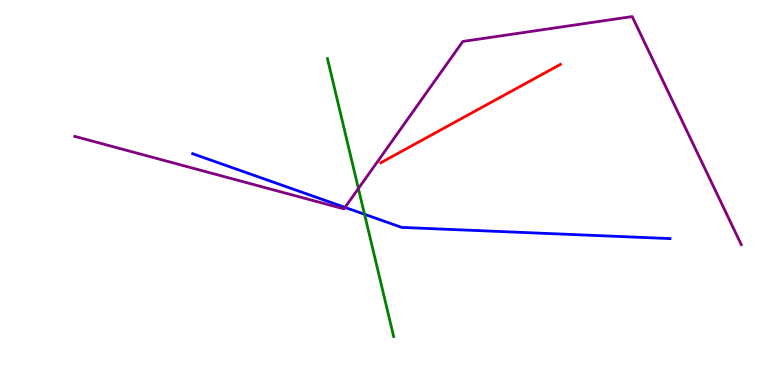[{'lines': ['blue', 'red'], 'intersections': []}, {'lines': ['green', 'red'], 'intersections': []}, {'lines': ['purple', 'red'], 'intersections': []}, {'lines': ['blue', 'green'], 'intersections': [{'x': 4.7, 'y': 4.43}]}, {'lines': ['blue', 'purple'], 'intersections': [{'x': 4.45, 'y': 4.61}]}, {'lines': ['green', 'purple'], 'intersections': [{'x': 4.62, 'y': 5.1}]}]